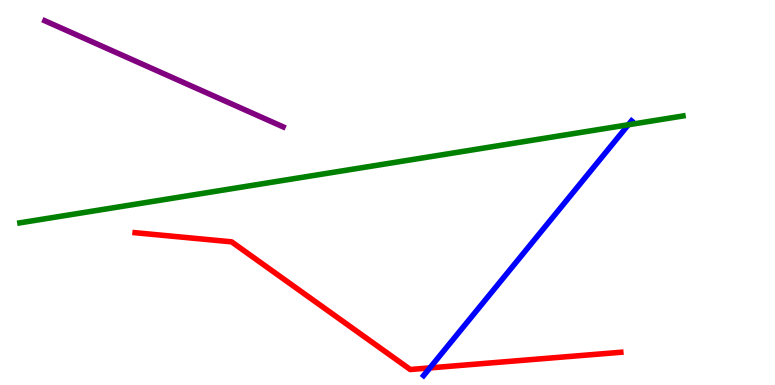[{'lines': ['blue', 'red'], 'intersections': [{'x': 5.55, 'y': 0.444}]}, {'lines': ['green', 'red'], 'intersections': []}, {'lines': ['purple', 'red'], 'intersections': []}, {'lines': ['blue', 'green'], 'intersections': [{'x': 8.11, 'y': 6.76}]}, {'lines': ['blue', 'purple'], 'intersections': []}, {'lines': ['green', 'purple'], 'intersections': []}]